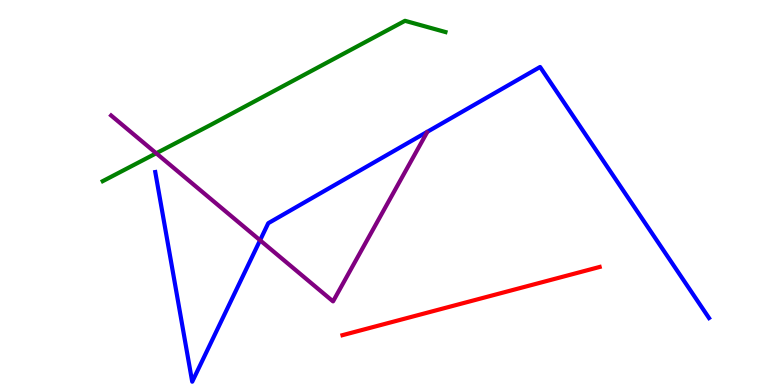[{'lines': ['blue', 'red'], 'intersections': []}, {'lines': ['green', 'red'], 'intersections': []}, {'lines': ['purple', 'red'], 'intersections': []}, {'lines': ['blue', 'green'], 'intersections': []}, {'lines': ['blue', 'purple'], 'intersections': [{'x': 3.36, 'y': 3.76}]}, {'lines': ['green', 'purple'], 'intersections': [{'x': 2.02, 'y': 6.02}]}]